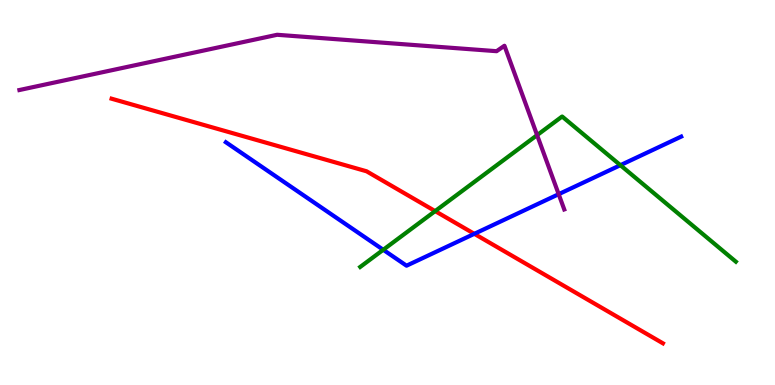[{'lines': ['blue', 'red'], 'intersections': [{'x': 6.12, 'y': 3.93}]}, {'lines': ['green', 'red'], 'intersections': [{'x': 5.61, 'y': 4.52}]}, {'lines': ['purple', 'red'], 'intersections': []}, {'lines': ['blue', 'green'], 'intersections': [{'x': 4.95, 'y': 3.51}, {'x': 8.0, 'y': 5.71}]}, {'lines': ['blue', 'purple'], 'intersections': [{'x': 7.21, 'y': 4.96}]}, {'lines': ['green', 'purple'], 'intersections': [{'x': 6.93, 'y': 6.49}]}]